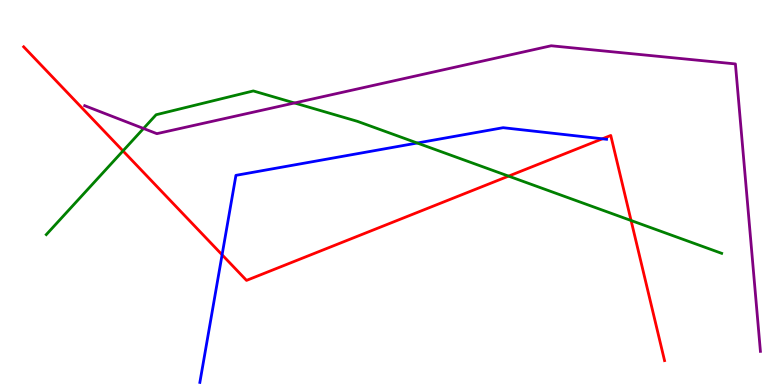[{'lines': ['blue', 'red'], 'intersections': [{'x': 2.87, 'y': 3.38}, {'x': 7.77, 'y': 6.39}]}, {'lines': ['green', 'red'], 'intersections': [{'x': 1.59, 'y': 6.08}, {'x': 6.56, 'y': 5.43}, {'x': 8.14, 'y': 4.27}]}, {'lines': ['purple', 'red'], 'intersections': []}, {'lines': ['blue', 'green'], 'intersections': [{'x': 5.38, 'y': 6.29}]}, {'lines': ['blue', 'purple'], 'intersections': []}, {'lines': ['green', 'purple'], 'intersections': [{'x': 1.85, 'y': 6.66}, {'x': 3.8, 'y': 7.33}]}]